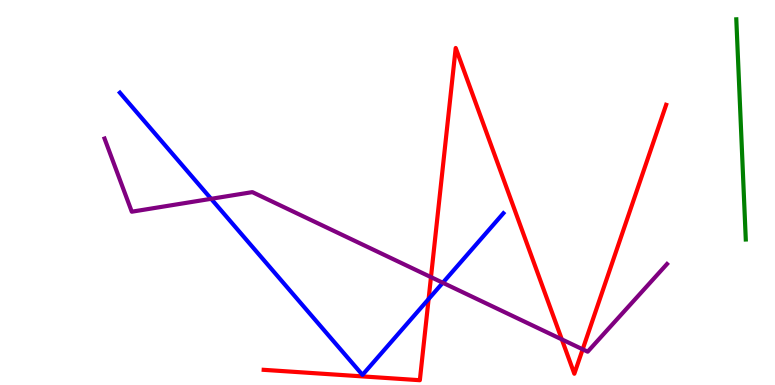[{'lines': ['blue', 'red'], 'intersections': [{'x': 5.53, 'y': 2.23}]}, {'lines': ['green', 'red'], 'intersections': []}, {'lines': ['purple', 'red'], 'intersections': [{'x': 5.56, 'y': 2.8}, {'x': 7.25, 'y': 1.18}, {'x': 7.52, 'y': 0.927}]}, {'lines': ['blue', 'green'], 'intersections': []}, {'lines': ['blue', 'purple'], 'intersections': [{'x': 2.72, 'y': 4.84}, {'x': 5.71, 'y': 2.66}]}, {'lines': ['green', 'purple'], 'intersections': []}]